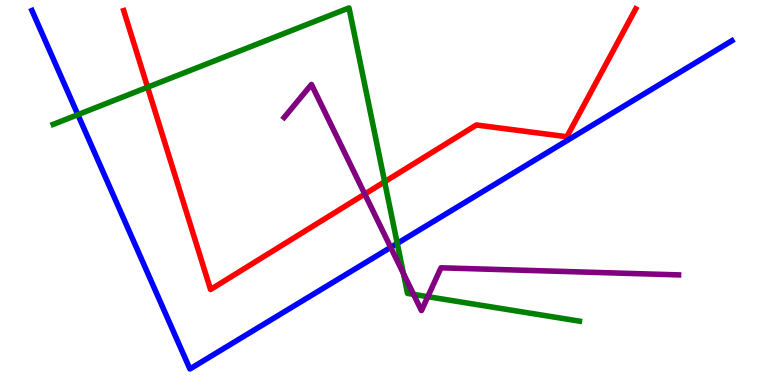[{'lines': ['blue', 'red'], 'intersections': []}, {'lines': ['green', 'red'], 'intersections': [{'x': 1.9, 'y': 7.73}, {'x': 4.96, 'y': 5.28}]}, {'lines': ['purple', 'red'], 'intersections': [{'x': 4.71, 'y': 4.96}]}, {'lines': ['blue', 'green'], 'intersections': [{'x': 1.0, 'y': 7.02}, {'x': 5.13, 'y': 3.68}]}, {'lines': ['blue', 'purple'], 'intersections': [{'x': 5.04, 'y': 3.57}]}, {'lines': ['green', 'purple'], 'intersections': [{'x': 5.21, 'y': 2.89}, {'x': 5.34, 'y': 2.35}, {'x': 5.52, 'y': 2.29}]}]